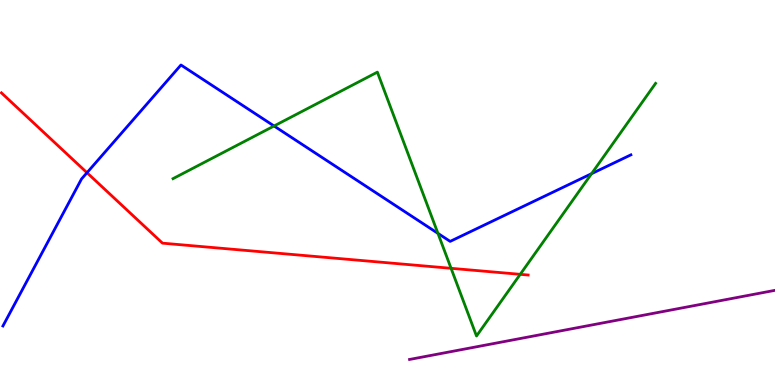[{'lines': ['blue', 'red'], 'intersections': [{'x': 1.12, 'y': 5.51}]}, {'lines': ['green', 'red'], 'intersections': [{'x': 5.82, 'y': 3.03}, {'x': 6.71, 'y': 2.87}]}, {'lines': ['purple', 'red'], 'intersections': []}, {'lines': ['blue', 'green'], 'intersections': [{'x': 3.54, 'y': 6.73}, {'x': 5.65, 'y': 3.94}, {'x': 7.63, 'y': 5.49}]}, {'lines': ['blue', 'purple'], 'intersections': []}, {'lines': ['green', 'purple'], 'intersections': []}]